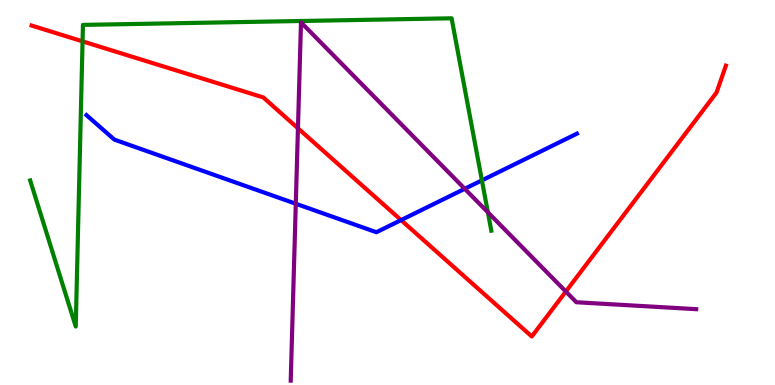[{'lines': ['blue', 'red'], 'intersections': [{'x': 5.18, 'y': 4.28}]}, {'lines': ['green', 'red'], 'intersections': [{'x': 1.07, 'y': 8.93}]}, {'lines': ['purple', 'red'], 'intersections': [{'x': 3.84, 'y': 6.67}, {'x': 7.3, 'y': 2.43}]}, {'lines': ['blue', 'green'], 'intersections': [{'x': 6.22, 'y': 5.32}]}, {'lines': ['blue', 'purple'], 'intersections': [{'x': 3.82, 'y': 4.71}, {'x': 6.0, 'y': 5.1}]}, {'lines': ['green', 'purple'], 'intersections': [{'x': 6.3, 'y': 4.49}]}]